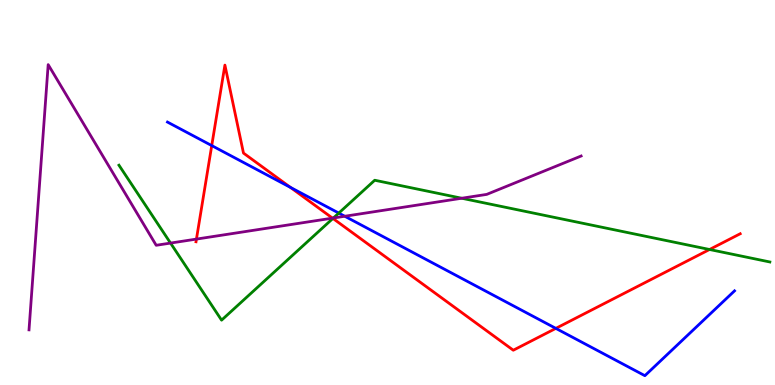[{'lines': ['blue', 'red'], 'intersections': [{'x': 2.73, 'y': 6.22}, {'x': 3.75, 'y': 5.13}, {'x': 7.17, 'y': 1.47}]}, {'lines': ['green', 'red'], 'intersections': [{'x': 4.3, 'y': 4.33}, {'x': 9.16, 'y': 3.52}]}, {'lines': ['purple', 'red'], 'intersections': [{'x': 2.53, 'y': 3.79}, {'x': 4.29, 'y': 4.33}]}, {'lines': ['blue', 'green'], 'intersections': [{'x': 4.37, 'y': 4.47}]}, {'lines': ['blue', 'purple'], 'intersections': [{'x': 4.45, 'y': 4.38}]}, {'lines': ['green', 'purple'], 'intersections': [{'x': 2.2, 'y': 3.69}, {'x': 4.3, 'y': 4.34}, {'x': 5.96, 'y': 4.85}]}]